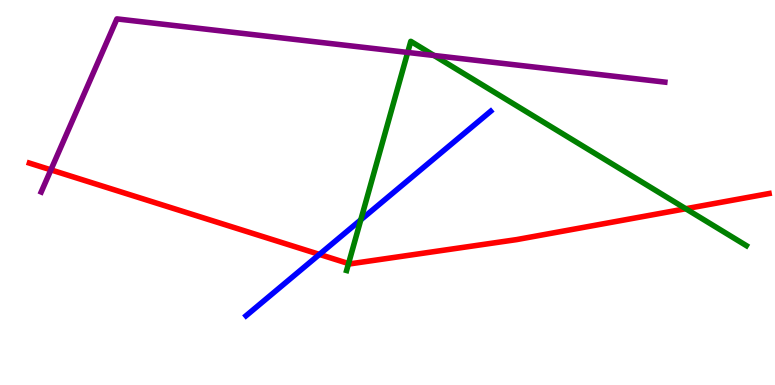[{'lines': ['blue', 'red'], 'intersections': [{'x': 4.12, 'y': 3.39}]}, {'lines': ['green', 'red'], 'intersections': [{'x': 4.5, 'y': 3.15}, {'x': 8.85, 'y': 4.58}]}, {'lines': ['purple', 'red'], 'intersections': [{'x': 0.657, 'y': 5.59}]}, {'lines': ['blue', 'green'], 'intersections': [{'x': 4.66, 'y': 4.29}]}, {'lines': ['blue', 'purple'], 'intersections': []}, {'lines': ['green', 'purple'], 'intersections': [{'x': 5.26, 'y': 8.64}, {'x': 5.6, 'y': 8.56}]}]